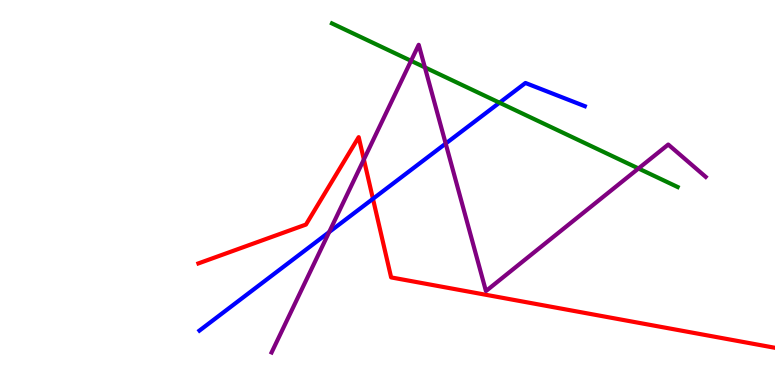[{'lines': ['blue', 'red'], 'intersections': [{'x': 4.81, 'y': 4.84}]}, {'lines': ['green', 'red'], 'intersections': []}, {'lines': ['purple', 'red'], 'intersections': [{'x': 4.7, 'y': 5.86}]}, {'lines': ['blue', 'green'], 'intersections': [{'x': 6.45, 'y': 7.33}]}, {'lines': ['blue', 'purple'], 'intersections': [{'x': 4.25, 'y': 3.97}, {'x': 5.75, 'y': 6.27}]}, {'lines': ['green', 'purple'], 'intersections': [{'x': 5.3, 'y': 8.42}, {'x': 5.48, 'y': 8.25}, {'x': 8.24, 'y': 5.62}]}]